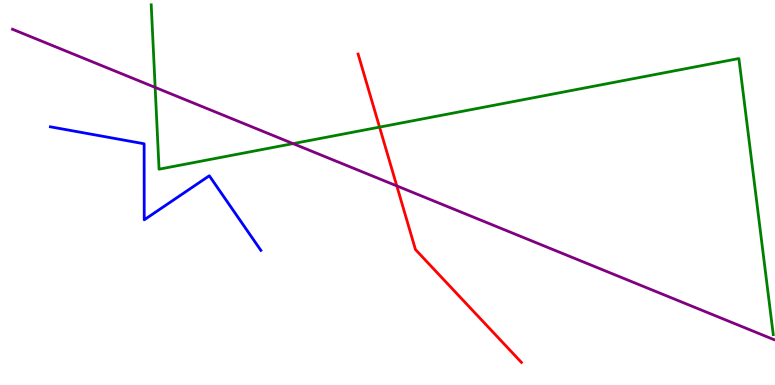[{'lines': ['blue', 'red'], 'intersections': []}, {'lines': ['green', 'red'], 'intersections': [{'x': 4.9, 'y': 6.7}]}, {'lines': ['purple', 'red'], 'intersections': [{'x': 5.12, 'y': 5.17}]}, {'lines': ['blue', 'green'], 'intersections': []}, {'lines': ['blue', 'purple'], 'intersections': []}, {'lines': ['green', 'purple'], 'intersections': [{'x': 2.0, 'y': 7.73}, {'x': 3.78, 'y': 6.27}]}]